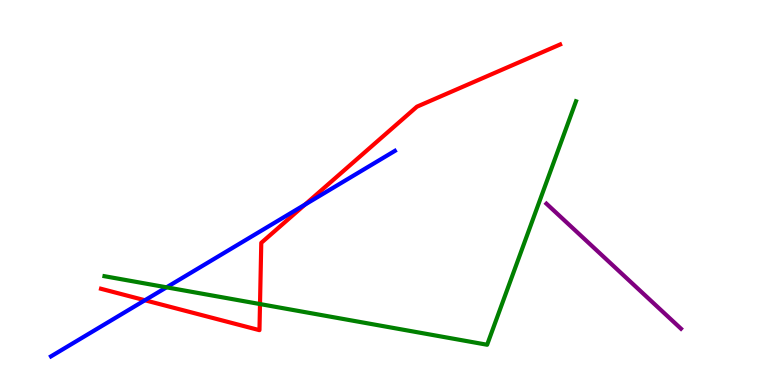[{'lines': ['blue', 'red'], 'intersections': [{'x': 1.87, 'y': 2.2}, {'x': 3.94, 'y': 4.69}]}, {'lines': ['green', 'red'], 'intersections': [{'x': 3.35, 'y': 2.1}]}, {'lines': ['purple', 'red'], 'intersections': []}, {'lines': ['blue', 'green'], 'intersections': [{'x': 2.15, 'y': 2.54}]}, {'lines': ['blue', 'purple'], 'intersections': []}, {'lines': ['green', 'purple'], 'intersections': []}]